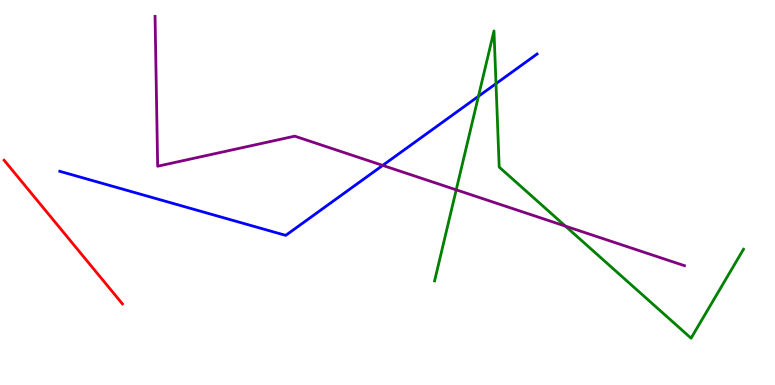[{'lines': ['blue', 'red'], 'intersections': []}, {'lines': ['green', 'red'], 'intersections': []}, {'lines': ['purple', 'red'], 'intersections': []}, {'lines': ['blue', 'green'], 'intersections': [{'x': 6.17, 'y': 7.5}, {'x': 6.4, 'y': 7.83}]}, {'lines': ['blue', 'purple'], 'intersections': [{'x': 4.94, 'y': 5.7}]}, {'lines': ['green', 'purple'], 'intersections': [{'x': 5.89, 'y': 5.07}, {'x': 7.3, 'y': 4.13}]}]